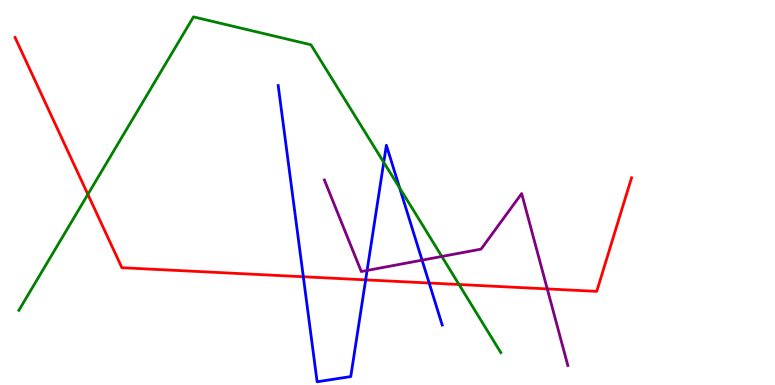[{'lines': ['blue', 'red'], 'intersections': [{'x': 3.91, 'y': 2.81}, {'x': 4.72, 'y': 2.73}, {'x': 5.54, 'y': 2.65}]}, {'lines': ['green', 'red'], 'intersections': [{'x': 1.13, 'y': 4.95}, {'x': 5.92, 'y': 2.61}]}, {'lines': ['purple', 'red'], 'intersections': [{'x': 7.06, 'y': 2.5}]}, {'lines': ['blue', 'green'], 'intersections': [{'x': 4.95, 'y': 5.78}, {'x': 5.16, 'y': 5.12}]}, {'lines': ['blue', 'purple'], 'intersections': [{'x': 4.74, 'y': 2.98}, {'x': 5.45, 'y': 3.24}]}, {'lines': ['green', 'purple'], 'intersections': [{'x': 5.7, 'y': 3.34}]}]